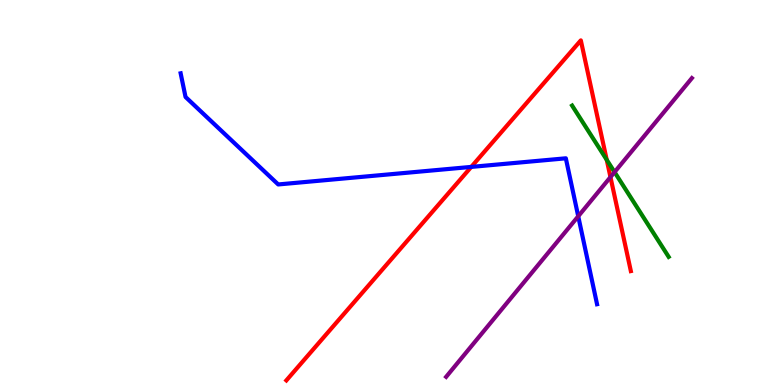[{'lines': ['blue', 'red'], 'intersections': [{'x': 6.08, 'y': 5.66}]}, {'lines': ['green', 'red'], 'intersections': [{'x': 7.83, 'y': 5.85}]}, {'lines': ['purple', 'red'], 'intersections': [{'x': 7.88, 'y': 5.4}]}, {'lines': ['blue', 'green'], 'intersections': []}, {'lines': ['blue', 'purple'], 'intersections': [{'x': 7.46, 'y': 4.38}]}, {'lines': ['green', 'purple'], 'intersections': [{'x': 7.93, 'y': 5.53}]}]